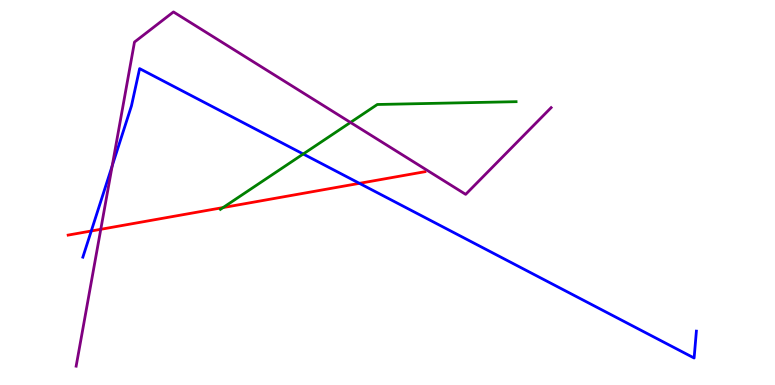[{'lines': ['blue', 'red'], 'intersections': [{'x': 1.18, 'y': 4.0}, {'x': 4.64, 'y': 5.24}]}, {'lines': ['green', 'red'], 'intersections': [{'x': 2.88, 'y': 4.61}]}, {'lines': ['purple', 'red'], 'intersections': [{'x': 1.3, 'y': 4.04}]}, {'lines': ['blue', 'green'], 'intersections': [{'x': 3.91, 'y': 6.0}]}, {'lines': ['blue', 'purple'], 'intersections': [{'x': 1.45, 'y': 5.69}]}, {'lines': ['green', 'purple'], 'intersections': [{'x': 4.52, 'y': 6.82}]}]